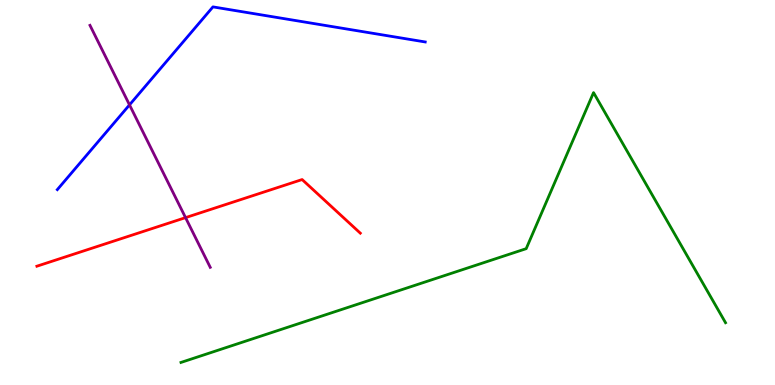[{'lines': ['blue', 'red'], 'intersections': []}, {'lines': ['green', 'red'], 'intersections': []}, {'lines': ['purple', 'red'], 'intersections': [{'x': 2.39, 'y': 4.35}]}, {'lines': ['blue', 'green'], 'intersections': []}, {'lines': ['blue', 'purple'], 'intersections': [{'x': 1.67, 'y': 7.28}]}, {'lines': ['green', 'purple'], 'intersections': []}]